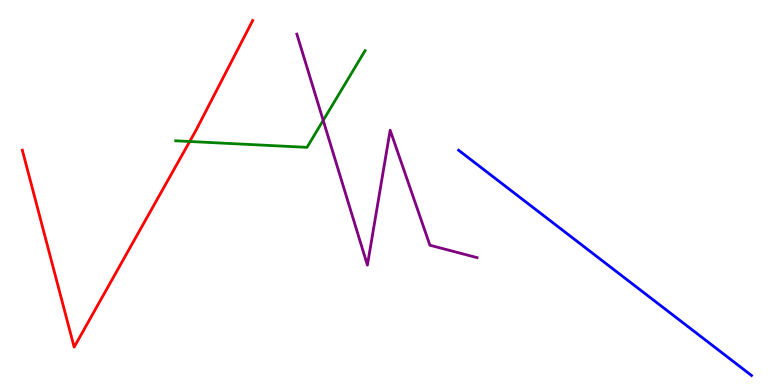[{'lines': ['blue', 'red'], 'intersections': []}, {'lines': ['green', 'red'], 'intersections': [{'x': 2.45, 'y': 6.32}]}, {'lines': ['purple', 'red'], 'intersections': []}, {'lines': ['blue', 'green'], 'intersections': []}, {'lines': ['blue', 'purple'], 'intersections': []}, {'lines': ['green', 'purple'], 'intersections': [{'x': 4.17, 'y': 6.87}]}]